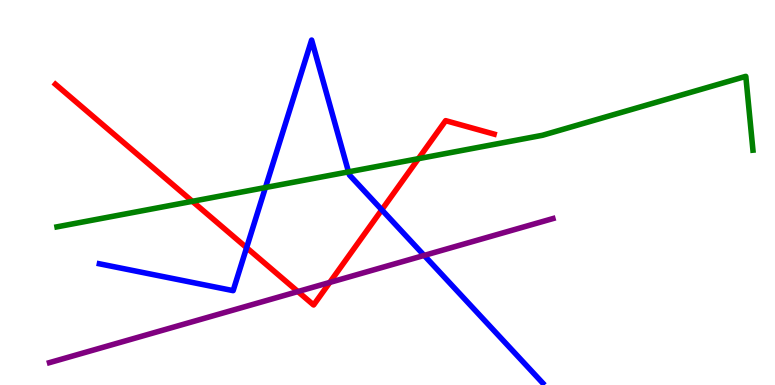[{'lines': ['blue', 'red'], 'intersections': [{'x': 3.18, 'y': 3.57}, {'x': 4.93, 'y': 4.55}]}, {'lines': ['green', 'red'], 'intersections': [{'x': 2.48, 'y': 4.77}, {'x': 5.4, 'y': 5.88}]}, {'lines': ['purple', 'red'], 'intersections': [{'x': 3.84, 'y': 2.43}, {'x': 4.26, 'y': 2.66}]}, {'lines': ['blue', 'green'], 'intersections': [{'x': 3.42, 'y': 5.13}, {'x': 4.5, 'y': 5.54}]}, {'lines': ['blue', 'purple'], 'intersections': [{'x': 5.47, 'y': 3.37}]}, {'lines': ['green', 'purple'], 'intersections': []}]